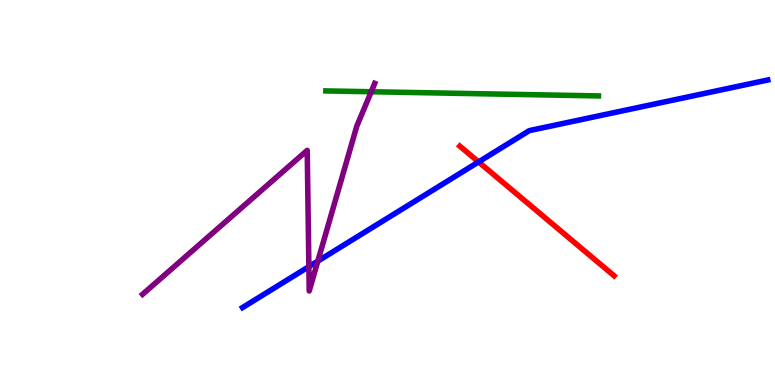[{'lines': ['blue', 'red'], 'intersections': [{'x': 6.18, 'y': 5.79}]}, {'lines': ['green', 'red'], 'intersections': []}, {'lines': ['purple', 'red'], 'intersections': []}, {'lines': ['blue', 'green'], 'intersections': []}, {'lines': ['blue', 'purple'], 'intersections': [{'x': 3.99, 'y': 3.07}, {'x': 4.1, 'y': 3.22}]}, {'lines': ['green', 'purple'], 'intersections': [{'x': 4.79, 'y': 7.62}]}]